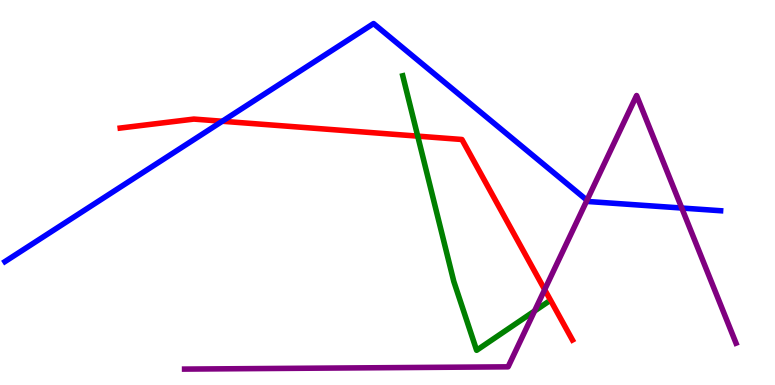[{'lines': ['blue', 'red'], 'intersections': [{'x': 2.87, 'y': 6.85}]}, {'lines': ['green', 'red'], 'intersections': [{'x': 5.39, 'y': 6.46}]}, {'lines': ['purple', 'red'], 'intersections': [{'x': 7.03, 'y': 2.48}]}, {'lines': ['blue', 'green'], 'intersections': []}, {'lines': ['blue', 'purple'], 'intersections': [{'x': 7.57, 'y': 4.8}, {'x': 8.8, 'y': 4.6}]}, {'lines': ['green', 'purple'], 'intersections': [{'x': 6.9, 'y': 1.92}]}]